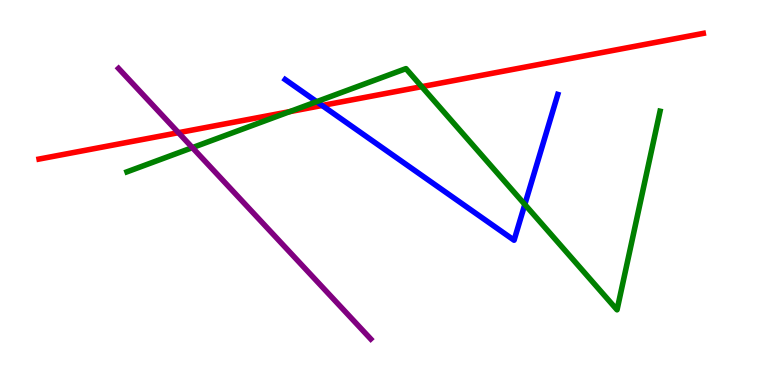[{'lines': ['blue', 'red'], 'intersections': [{'x': 4.16, 'y': 7.26}]}, {'lines': ['green', 'red'], 'intersections': [{'x': 3.74, 'y': 7.1}, {'x': 5.44, 'y': 7.75}]}, {'lines': ['purple', 'red'], 'intersections': [{'x': 2.3, 'y': 6.55}]}, {'lines': ['blue', 'green'], 'intersections': [{'x': 4.09, 'y': 7.36}, {'x': 6.77, 'y': 4.69}]}, {'lines': ['blue', 'purple'], 'intersections': []}, {'lines': ['green', 'purple'], 'intersections': [{'x': 2.48, 'y': 6.17}]}]